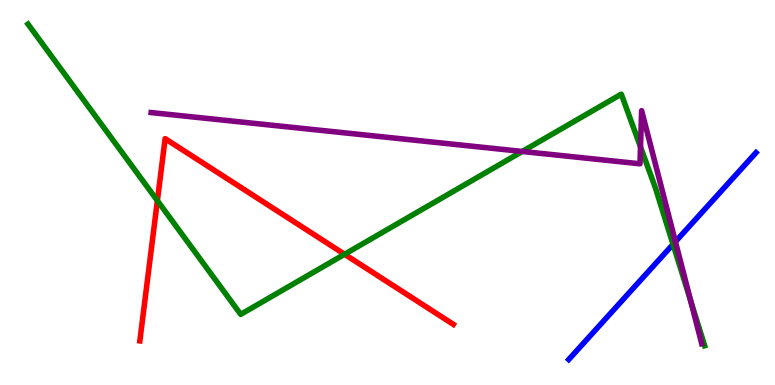[{'lines': ['blue', 'red'], 'intersections': []}, {'lines': ['green', 'red'], 'intersections': [{'x': 2.03, 'y': 4.79}, {'x': 4.45, 'y': 3.4}]}, {'lines': ['purple', 'red'], 'intersections': []}, {'lines': ['blue', 'green'], 'intersections': [{'x': 8.68, 'y': 3.65}]}, {'lines': ['blue', 'purple'], 'intersections': [{'x': 8.72, 'y': 3.72}]}, {'lines': ['green', 'purple'], 'intersections': [{'x': 6.74, 'y': 6.07}, {'x': 8.26, 'y': 6.18}, {'x': 8.91, 'y': 2.18}]}]